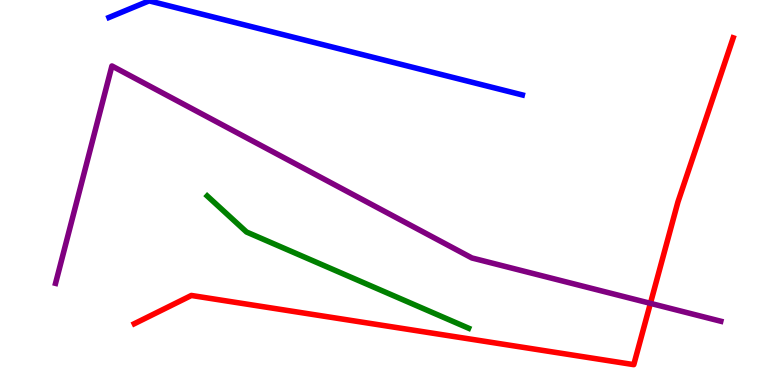[{'lines': ['blue', 'red'], 'intersections': []}, {'lines': ['green', 'red'], 'intersections': []}, {'lines': ['purple', 'red'], 'intersections': [{'x': 8.39, 'y': 2.12}]}, {'lines': ['blue', 'green'], 'intersections': []}, {'lines': ['blue', 'purple'], 'intersections': []}, {'lines': ['green', 'purple'], 'intersections': []}]